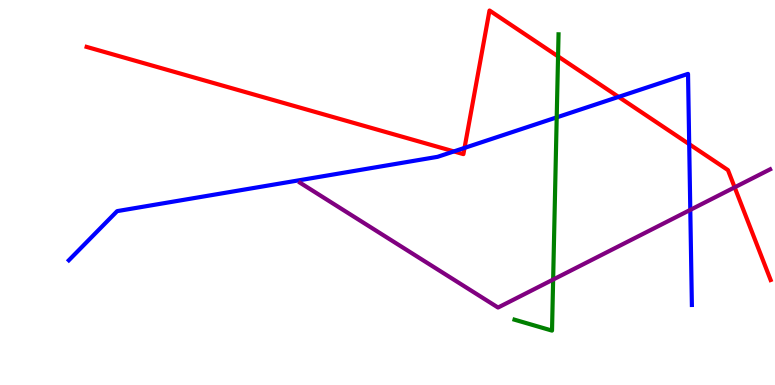[{'lines': ['blue', 'red'], 'intersections': [{'x': 5.86, 'y': 6.07}, {'x': 5.99, 'y': 6.16}, {'x': 7.98, 'y': 7.48}, {'x': 8.89, 'y': 6.26}]}, {'lines': ['green', 'red'], 'intersections': [{'x': 7.2, 'y': 8.54}]}, {'lines': ['purple', 'red'], 'intersections': [{'x': 9.48, 'y': 5.13}]}, {'lines': ['blue', 'green'], 'intersections': [{'x': 7.18, 'y': 6.95}]}, {'lines': ['blue', 'purple'], 'intersections': [{'x': 8.91, 'y': 4.55}]}, {'lines': ['green', 'purple'], 'intersections': [{'x': 7.14, 'y': 2.74}]}]